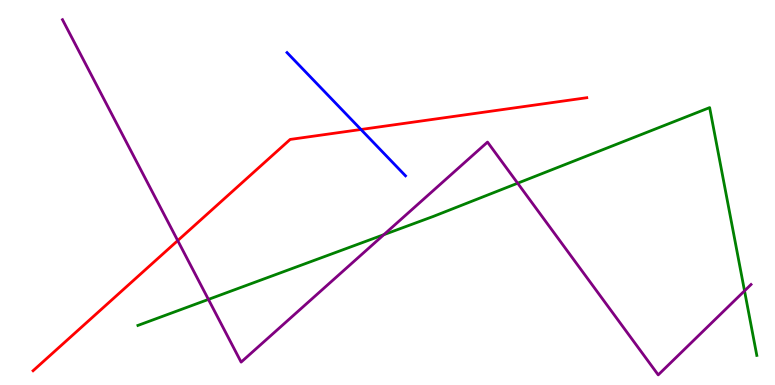[{'lines': ['blue', 'red'], 'intersections': [{'x': 4.66, 'y': 6.64}]}, {'lines': ['green', 'red'], 'intersections': []}, {'lines': ['purple', 'red'], 'intersections': [{'x': 2.29, 'y': 3.75}]}, {'lines': ['blue', 'green'], 'intersections': []}, {'lines': ['blue', 'purple'], 'intersections': []}, {'lines': ['green', 'purple'], 'intersections': [{'x': 2.69, 'y': 2.22}, {'x': 4.95, 'y': 3.9}, {'x': 6.68, 'y': 5.24}, {'x': 9.61, 'y': 2.45}]}]